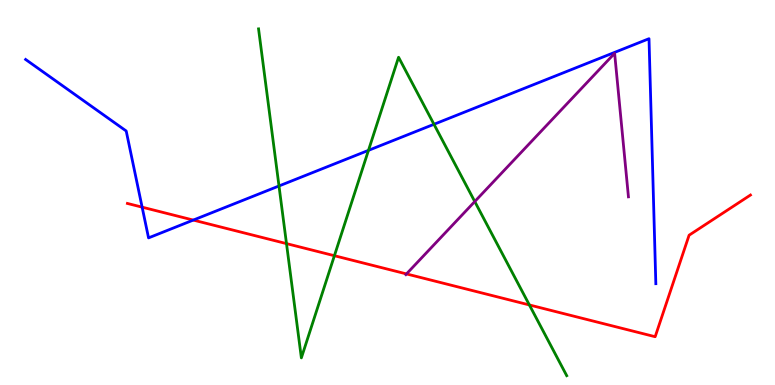[{'lines': ['blue', 'red'], 'intersections': [{'x': 1.83, 'y': 4.62}, {'x': 2.49, 'y': 4.28}]}, {'lines': ['green', 'red'], 'intersections': [{'x': 3.7, 'y': 3.67}, {'x': 4.31, 'y': 3.36}, {'x': 6.83, 'y': 2.08}]}, {'lines': ['purple', 'red'], 'intersections': [{'x': 5.24, 'y': 2.89}]}, {'lines': ['blue', 'green'], 'intersections': [{'x': 3.6, 'y': 5.17}, {'x': 4.75, 'y': 6.09}, {'x': 5.6, 'y': 6.77}]}, {'lines': ['blue', 'purple'], 'intersections': []}, {'lines': ['green', 'purple'], 'intersections': [{'x': 6.13, 'y': 4.77}]}]